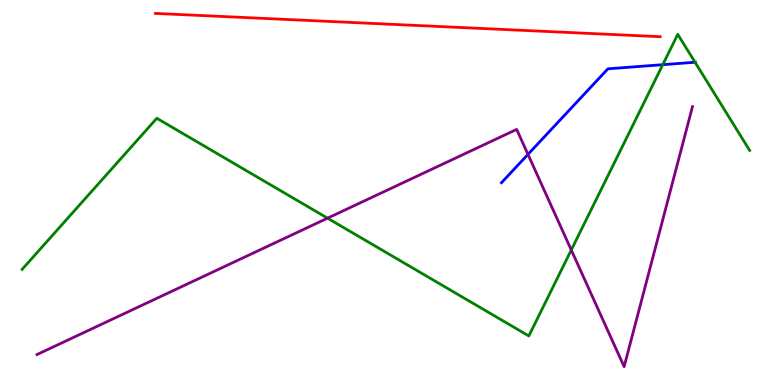[{'lines': ['blue', 'red'], 'intersections': []}, {'lines': ['green', 'red'], 'intersections': []}, {'lines': ['purple', 'red'], 'intersections': []}, {'lines': ['blue', 'green'], 'intersections': [{'x': 8.55, 'y': 8.32}, {'x': 8.97, 'y': 8.38}]}, {'lines': ['blue', 'purple'], 'intersections': [{'x': 6.81, 'y': 5.99}]}, {'lines': ['green', 'purple'], 'intersections': [{'x': 4.23, 'y': 4.33}, {'x': 7.37, 'y': 3.51}]}]